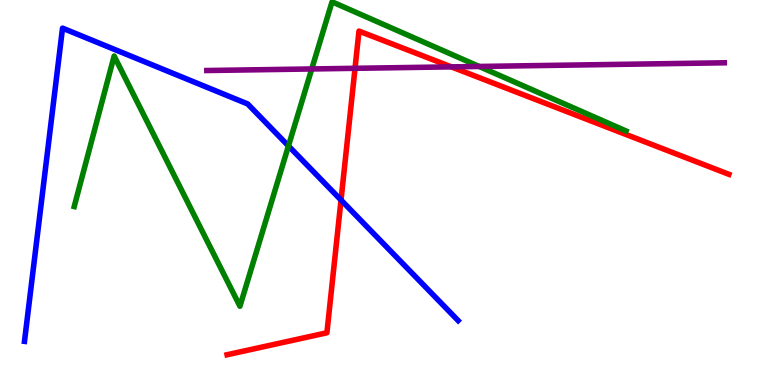[{'lines': ['blue', 'red'], 'intersections': [{'x': 4.4, 'y': 4.8}]}, {'lines': ['green', 'red'], 'intersections': []}, {'lines': ['purple', 'red'], 'intersections': [{'x': 4.58, 'y': 8.23}, {'x': 5.82, 'y': 8.26}]}, {'lines': ['blue', 'green'], 'intersections': [{'x': 3.72, 'y': 6.21}]}, {'lines': ['blue', 'purple'], 'intersections': []}, {'lines': ['green', 'purple'], 'intersections': [{'x': 4.02, 'y': 8.21}, {'x': 6.18, 'y': 8.27}]}]